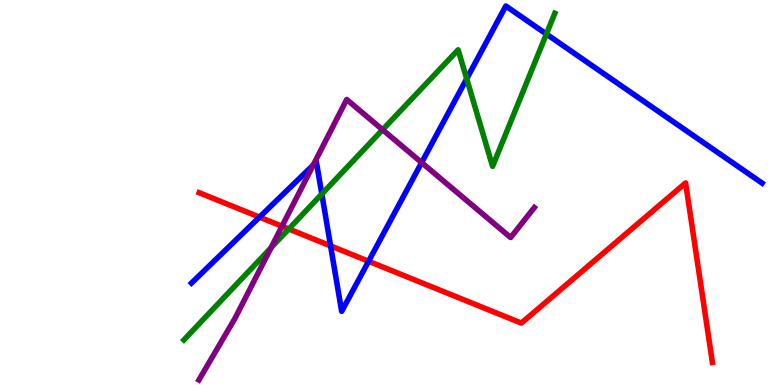[{'lines': ['blue', 'red'], 'intersections': [{'x': 3.35, 'y': 4.36}, {'x': 4.27, 'y': 3.61}, {'x': 4.76, 'y': 3.21}]}, {'lines': ['green', 'red'], 'intersections': [{'x': 3.73, 'y': 4.05}]}, {'lines': ['purple', 'red'], 'intersections': [{'x': 3.64, 'y': 4.12}]}, {'lines': ['blue', 'green'], 'intersections': [{'x': 4.15, 'y': 4.96}, {'x': 6.02, 'y': 7.95}, {'x': 7.05, 'y': 9.12}]}, {'lines': ['blue', 'purple'], 'intersections': [{'x': 4.04, 'y': 5.71}, {'x': 5.44, 'y': 5.78}]}, {'lines': ['green', 'purple'], 'intersections': [{'x': 3.5, 'y': 3.56}, {'x': 4.94, 'y': 6.63}]}]